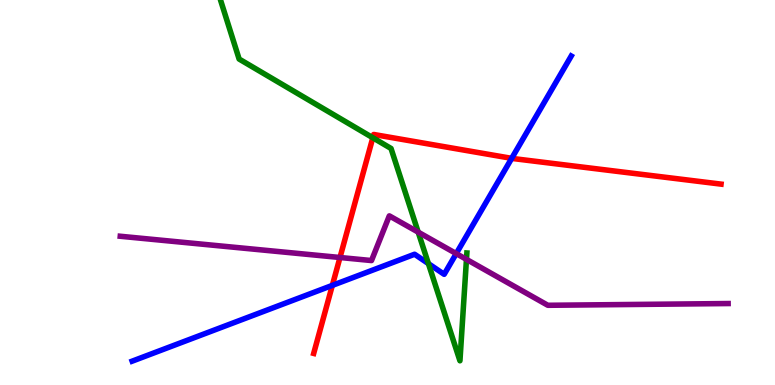[{'lines': ['blue', 'red'], 'intersections': [{'x': 4.29, 'y': 2.59}, {'x': 6.6, 'y': 5.89}]}, {'lines': ['green', 'red'], 'intersections': [{'x': 4.81, 'y': 6.42}]}, {'lines': ['purple', 'red'], 'intersections': [{'x': 4.39, 'y': 3.31}]}, {'lines': ['blue', 'green'], 'intersections': [{'x': 5.53, 'y': 3.15}]}, {'lines': ['blue', 'purple'], 'intersections': [{'x': 5.89, 'y': 3.41}]}, {'lines': ['green', 'purple'], 'intersections': [{'x': 5.4, 'y': 3.97}, {'x': 6.02, 'y': 3.26}]}]